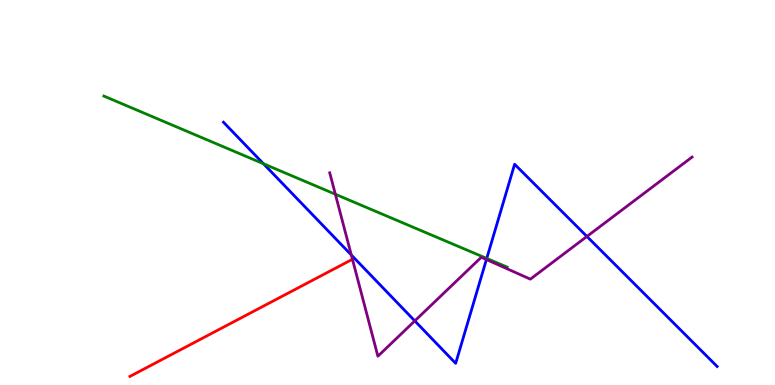[{'lines': ['blue', 'red'], 'intersections': []}, {'lines': ['green', 'red'], 'intersections': []}, {'lines': ['purple', 'red'], 'intersections': [{'x': 4.55, 'y': 3.27}]}, {'lines': ['blue', 'green'], 'intersections': [{'x': 3.4, 'y': 5.75}, {'x': 6.28, 'y': 3.29}]}, {'lines': ['blue', 'purple'], 'intersections': [{'x': 4.53, 'y': 3.38}, {'x': 5.35, 'y': 1.66}, {'x': 6.28, 'y': 3.26}, {'x': 7.57, 'y': 3.86}]}, {'lines': ['green', 'purple'], 'intersections': [{'x': 4.33, 'y': 4.95}]}]